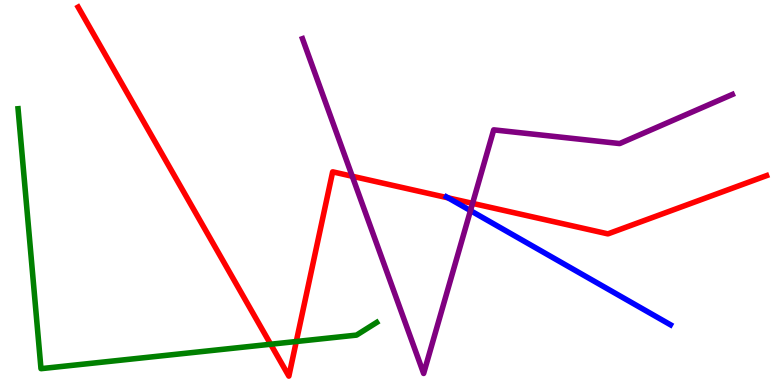[{'lines': ['blue', 'red'], 'intersections': [{'x': 5.78, 'y': 4.86}]}, {'lines': ['green', 'red'], 'intersections': [{'x': 3.49, 'y': 1.06}, {'x': 3.82, 'y': 1.13}]}, {'lines': ['purple', 'red'], 'intersections': [{'x': 4.55, 'y': 5.42}, {'x': 6.1, 'y': 4.72}]}, {'lines': ['blue', 'green'], 'intersections': []}, {'lines': ['blue', 'purple'], 'intersections': [{'x': 6.07, 'y': 4.53}]}, {'lines': ['green', 'purple'], 'intersections': []}]